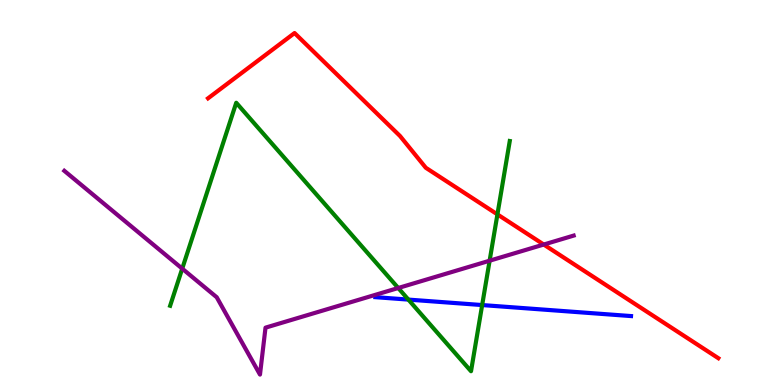[{'lines': ['blue', 'red'], 'intersections': []}, {'lines': ['green', 'red'], 'intersections': [{'x': 6.42, 'y': 4.43}]}, {'lines': ['purple', 'red'], 'intersections': [{'x': 7.02, 'y': 3.65}]}, {'lines': ['blue', 'green'], 'intersections': [{'x': 5.27, 'y': 2.22}, {'x': 6.22, 'y': 2.08}]}, {'lines': ['blue', 'purple'], 'intersections': []}, {'lines': ['green', 'purple'], 'intersections': [{'x': 2.35, 'y': 3.02}, {'x': 5.14, 'y': 2.52}, {'x': 6.32, 'y': 3.23}]}]